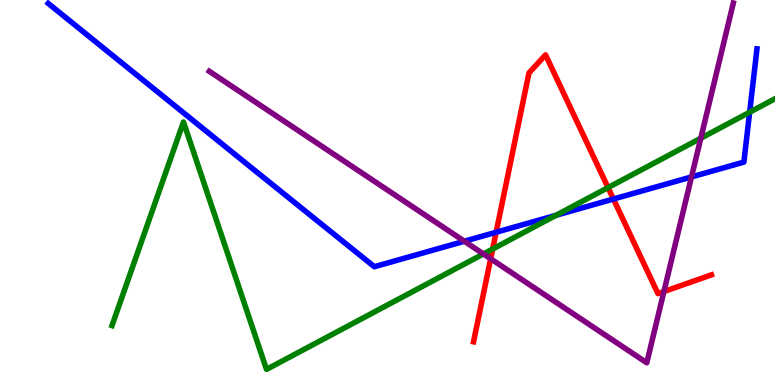[{'lines': ['blue', 'red'], 'intersections': [{'x': 6.4, 'y': 3.97}, {'x': 7.92, 'y': 4.83}]}, {'lines': ['green', 'red'], 'intersections': [{'x': 6.36, 'y': 3.53}, {'x': 7.85, 'y': 5.13}]}, {'lines': ['purple', 'red'], 'intersections': [{'x': 6.33, 'y': 3.28}, {'x': 8.57, 'y': 2.43}]}, {'lines': ['blue', 'green'], 'intersections': [{'x': 7.17, 'y': 4.41}, {'x': 9.67, 'y': 7.09}]}, {'lines': ['blue', 'purple'], 'intersections': [{'x': 5.99, 'y': 3.73}, {'x': 8.92, 'y': 5.4}]}, {'lines': ['green', 'purple'], 'intersections': [{'x': 6.24, 'y': 3.4}, {'x': 9.04, 'y': 6.41}]}]